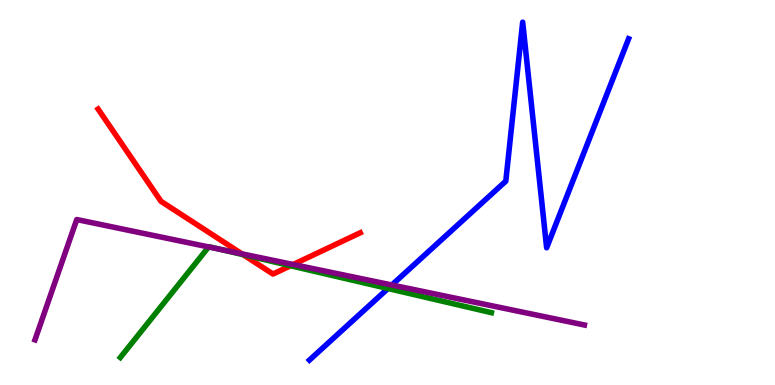[{'lines': ['blue', 'red'], 'intersections': []}, {'lines': ['green', 'red'], 'intersections': [{'x': 3.14, 'y': 3.38}, {'x': 3.75, 'y': 3.1}]}, {'lines': ['purple', 'red'], 'intersections': [{'x': 3.12, 'y': 3.41}, {'x': 3.78, 'y': 3.13}]}, {'lines': ['blue', 'green'], 'intersections': [{'x': 5.01, 'y': 2.51}]}, {'lines': ['blue', 'purple'], 'intersections': [{'x': 5.06, 'y': 2.6}]}, {'lines': ['green', 'purple'], 'intersections': [{'x': 2.69, 'y': 3.59}, {'x': 2.85, 'y': 3.52}]}]